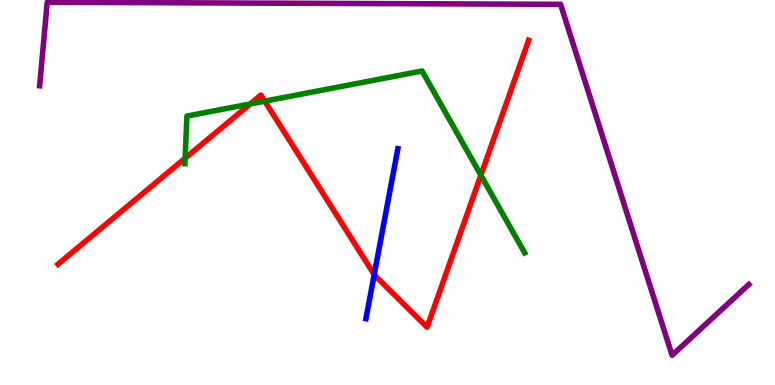[{'lines': ['blue', 'red'], 'intersections': [{'x': 4.83, 'y': 2.87}]}, {'lines': ['green', 'red'], 'intersections': [{'x': 2.39, 'y': 5.89}, {'x': 3.23, 'y': 7.3}, {'x': 3.42, 'y': 7.37}, {'x': 6.2, 'y': 5.45}]}, {'lines': ['purple', 'red'], 'intersections': []}, {'lines': ['blue', 'green'], 'intersections': []}, {'lines': ['blue', 'purple'], 'intersections': []}, {'lines': ['green', 'purple'], 'intersections': []}]